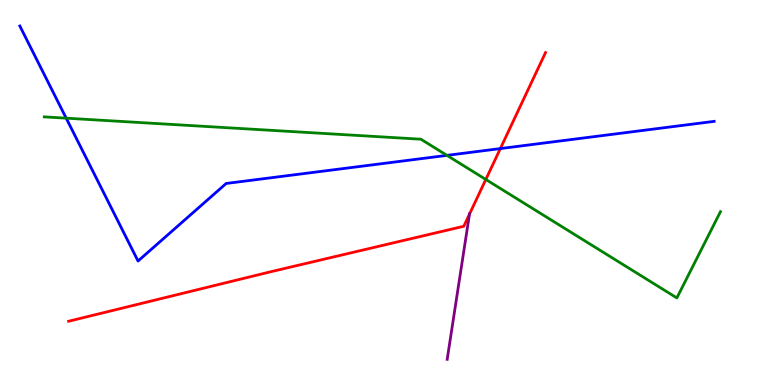[{'lines': ['blue', 'red'], 'intersections': [{'x': 6.46, 'y': 6.14}]}, {'lines': ['green', 'red'], 'intersections': [{'x': 6.27, 'y': 5.34}]}, {'lines': ['purple', 'red'], 'intersections': [{'x': 6.06, 'y': 4.44}]}, {'lines': ['blue', 'green'], 'intersections': [{'x': 0.854, 'y': 6.93}, {'x': 5.77, 'y': 5.96}]}, {'lines': ['blue', 'purple'], 'intersections': []}, {'lines': ['green', 'purple'], 'intersections': []}]